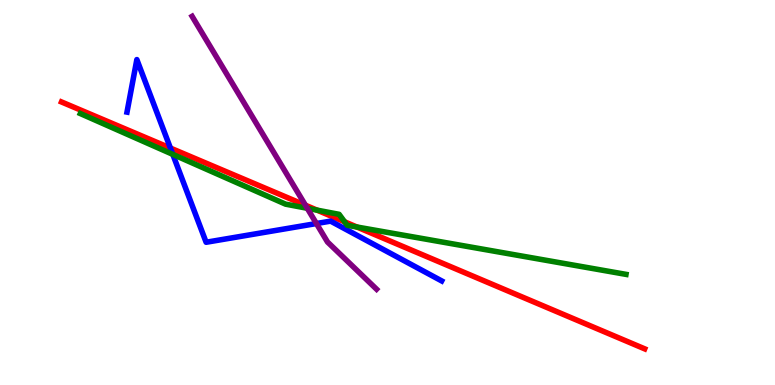[{'lines': ['blue', 'red'], 'intersections': [{'x': 2.2, 'y': 6.15}]}, {'lines': ['green', 'red'], 'intersections': [{'x': 4.09, 'y': 4.54}, {'x': 4.45, 'y': 4.24}, {'x': 4.61, 'y': 4.1}]}, {'lines': ['purple', 'red'], 'intersections': [{'x': 3.94, 'y': 4.67}]}, {'lines': ['blue', 'green'], 'intersections': [{'x': 2.23, 'y': 5.99}]}, {'lines': ['blue', 'purple'], 'intersections': [{'x': 4.08, 'y': 4.19}]}, {'lines': ['green', 'purple'], 'intersections': [{'x': 3.96, 'y': 4.59}]}]